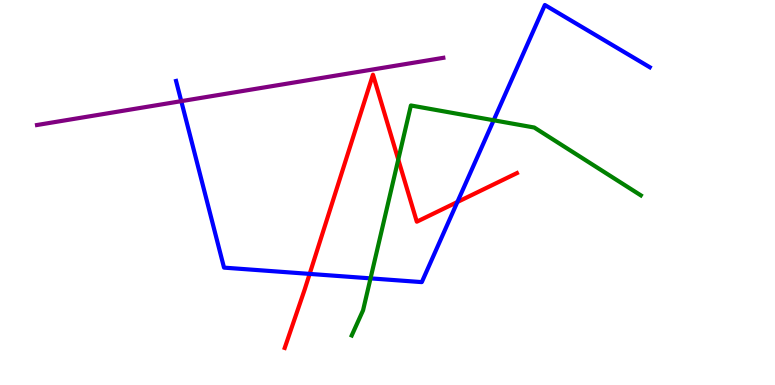[{'lines': ['blue', 'red'], 'intersections': [{'x': 4.0, 'y': 2.89}, {'x': 5.9, 'y': 4.75}]}, {'lines': ['green', 'red'], 'intersections': [{'x': 5.14, 'y': 5.86}]}, {'lines': ['purple', 'red'], 'intersections': []}, {'lines': ['blue', 'green'], 'intersections': [{'x': 4.78, 'y': 2.77}, {'x': 6.37, 'y': 6.88}]}, {'lines': ['blue', 'purple'], 'intersections': [{'x': 2.34, 'y': 7.37}]}, {'lines': ['green', 'purple'], 'intersections': []}]